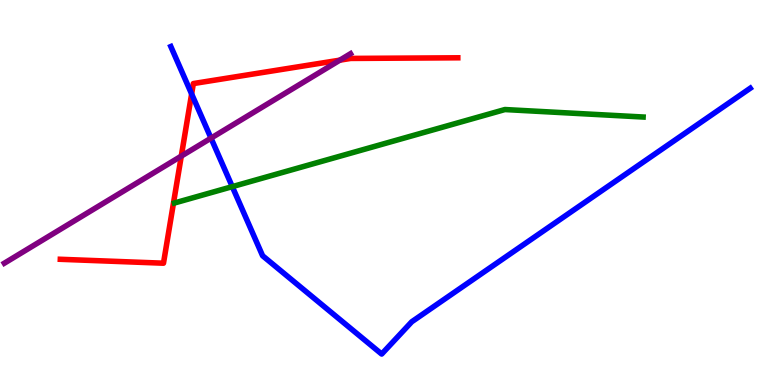[{'lines': ['blue', 'red'], 'intersections': [{'x': 2.47, 'y': 7.56}]}, {'lines': ['green', 'red'], 'intersections': []}, {'lines': ['purple', 'red'], 'intersections': [{'x': 2.34, 'y': 5.94}, {'x': 4.39, 'y': 8.44}]}, {'lines': ['blue', 'green'], 'intersections': [{'x': 3.0, 'y': 5.15}]}, {'lines': ['blue', 'purple'], 'intersections': [{'x': 2.72, 'y': 6.41}]}, {'lines': ['green', 'purple'], 'intersections': []}]